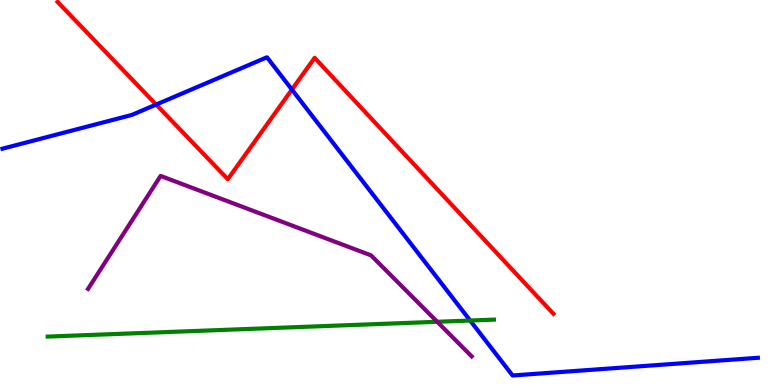[{'lines': ['blue', 'red'], 'intersections': [{'x': 2.01, 'y': 7.28}, {'x': 3.77, 'y': 7.67}]}, {'lines': ['green', 'red'], 'intersections': []}, {'lines': ['purple', 'red'], 'intersections': []}, {'lines': ['blue', 'green'], 'intersections': [{'x': 6.07, 'y': 1.67}]}, {'lines': ['blue', 'purple'], 'intersections': []}, {'lines': ['green', 'purple'], 'intersections': [{'x': 5.64, 'y': 1.64}]}]